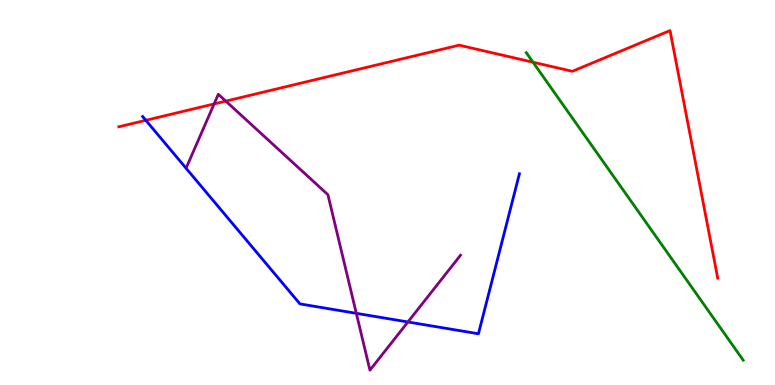[{'lines': ['blue', 'red'], 'intersections': [{'x': 1.88, 'y': 6.88}]}, {'lines': ['green', 'red'], 'intersections': [{'x': 6.88, 'y': 8.38}]}, {'lines': ['purple', 'red'], 'intersections': [{'x': 2.76, 'y': 7.3}, {'x': 2.91, 'y': 7.37}]}, {'lines': ['blue', 'green'], 'intersections': []}, {'lines': ['blue', 'purple'], 'intersections': [{'x': 4.6, 'y': 1.86}, {'x': 5.26, 'y': 1.64}]}, {'lines': ['green', 'purple'], 'intersections': []}]